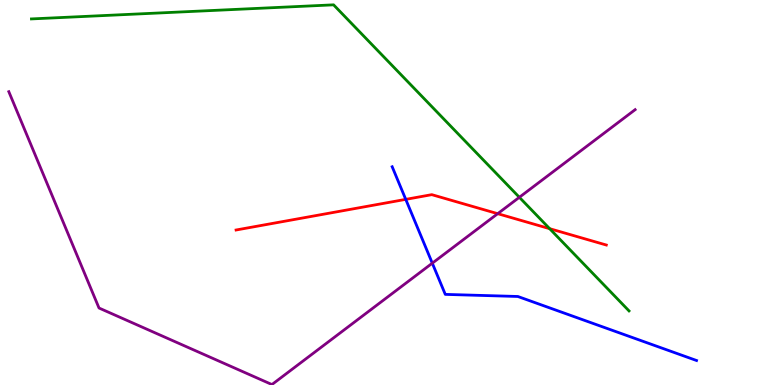[{'lines': ['blue', 'red'], 'intersections': [{'x': 5.24, 'y': 4.82}]}, {'lines': ['green', 'red'], 'intersections': [{'x': 7.09, 'y': 4.06}]}, {'lines': ['purple', 'red'], 'intersections': [{'x': 6.42, 'y': 4.45}]}, {'lines': ['blue', 'green'], 'intersections': []}, {'lines': ['blue', 'purple'], 'intersections': [{'x': 5.58, 'y': 3.16}]}, {'lines': ['green', 'purple'], 'intersections': [{'x': 6.7, 'y': 4.88}]}]